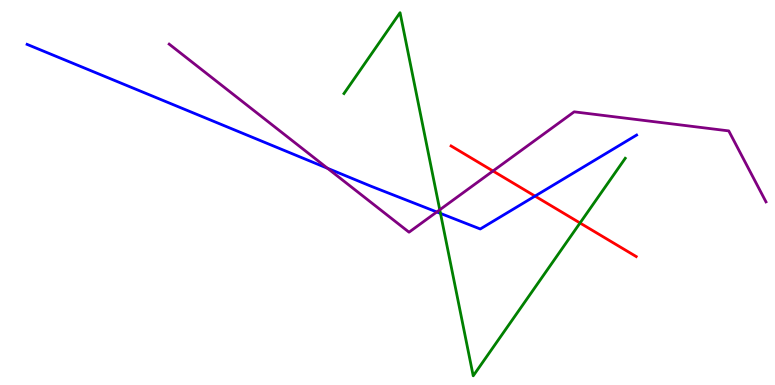[{'lines': ['blue', 'red'], 'intersections': [{'x': 6.9, 'y': 4.91}]}, {'lines': ['green', 'red'], 'intersections': [{'x': 7.48, 'y': 4.21}]}, {'lines': ['purple', 'red'], 'intersections': [{'x': 6.36, 'y': 5.56}]}, {'lines': ['blue', 'green'], 'intersections': [{'x': 5.68, 'y': 4.46}]}, {'lines': ['blue', 'purple'], 'intersections': [{'x': 4.23, 'y': 5.63}, {'x': 5.64, 'y': 4.49}]}, {'lines': ['green', 'purple'], 'intersections': [{'x': 5.67, 'y': 4.55}]}]